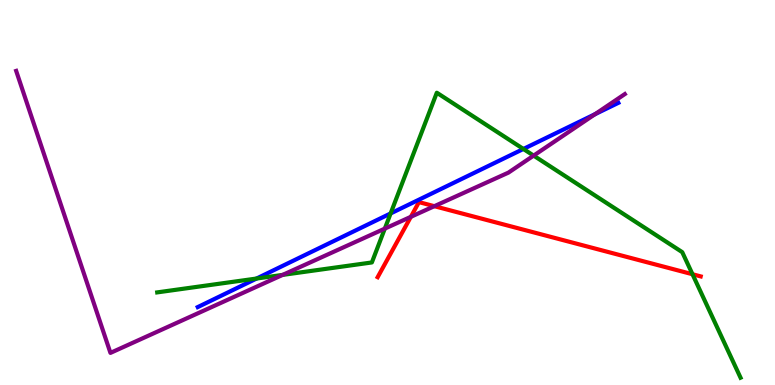[{'lines': ['blue', 'red'], 'intersections': []}, {'lines': ['green', 'red'], 'intersections': [{'x': 8.94, 'y': 2.88}]}, {'lines': ['purple', 'red'], 'intersections': [{'x': 5.3, 'y': 4.37}, {'x': 5.6, 'y': 4.64}]}, {'lines': ['blue', 'green'], 'intersections': [{'x': 3.31, 'y': 2.77}, {'x': 5.04, 'y': 4.46}, {'x': 6.75, 'y': 6.13}]}, {'lines': ['blue', 'purple'], 'intersections': [{'x': 7.68, 'y': 7.03}]}, {'lines': ['green', 'purple'], 'intersections': [{'x': 3.65, 'y': 2.86}, {'x': 4.97, 'y': 4.06}, {'x': 6.89, 'y': 5.96}]}]